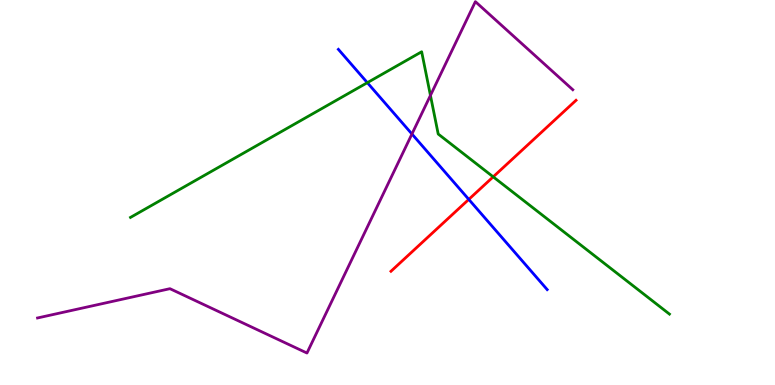[{'lines': ['blue', 'red'], 'intersections': [{'x': 6.05, 'y': 4.82}]}, {'lines': ['green', 'red'], 'intersections': [{'x': 6.36, 'y': 5.41}]}, {'lines': ['purple', 'red'], 'intersections': []}, {'lines': ['blue', 'green'], 'intersections': [{'x': 4.74, 'y': 7.85}]}, {'lines': ['blue', 'purple'], 'intersections': [{'x': 5.32, 'y': 6.52}]}, {'lines': ['green', 'purple'], 'intersections': [{'x': 5.55, 'y': 7.52}]}]